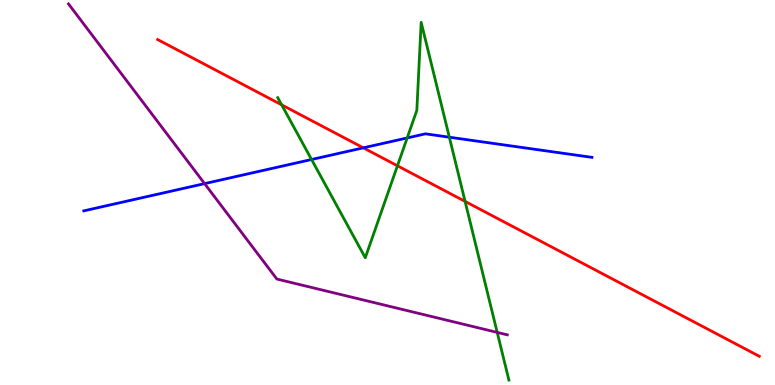[{'lines': ['blue', 'red'], 'intersections': [{'x': 4.69, 'y': 6.16}]}, {'lines': ['green', 'red'], 'intersections': [{'x': 3.63, 'y': 7.28}, {'x': 5.13, 'y': 5.69}, {'x': 6.0, 'y': 4.77}]}, {'lines': ['purple', 'red'], 'intersections': []}, {'lines': ['blue', 'green'], 'intersections': [{'x': 4.02, 'y': 5.86}, {'x': 5.25, 'y': 6.42}, {'x': 5.8, 'y': 6.44}]}, {'lines': ['blue', 'purple'], 'intersections': [{'x': 2.64, 'y': 5.23}]}, {'lines': ['green', 'purple'], 'intersections': [{'x': 6.42, 'y': 1.37}]}]